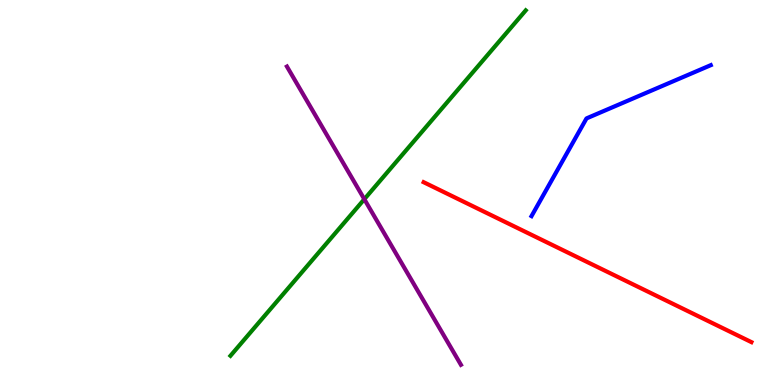[{'lines': ['blue', 'red'], 'intersections': []}, {'lines': ['green', 'red'], 'intersections': []}, {'lines': ['purple', 'red'], 'intersections': []}, {'lines': ['blue', 'green'], 'intersections': []}, {'lines': ['blue', 'purple'], 'intersections': []}, {'lines': ['green', 'purple'], 'intersections': [{'x': 4.7, 'y': 4.83}]}]